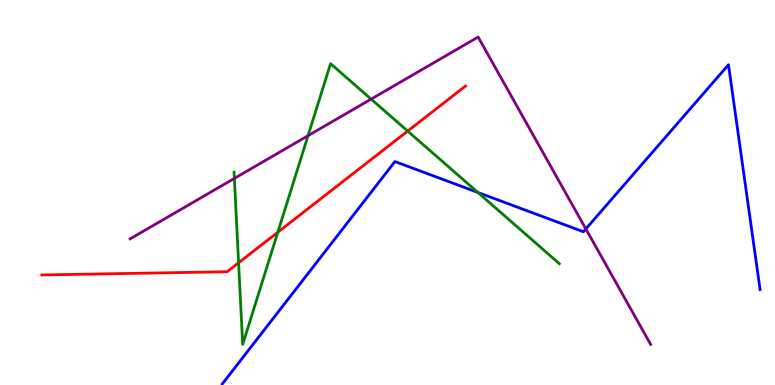[{'lines': ['blue', 'red'], 'intersections': []}, {'lines': ['green', 'red'], 'intersections': [{'x': 3.08, 'y': 3.17}, {'x': 3.58, 'y': 3.97}, {'x': 5.26, 'y': 6.6}]}, {'lines': ['purple', 'red'], 'intersections': []}, {'lines': ['blue', 'green'], 'intersections': [{'x': 6.17, 'y': 5.0}]}, {'lines': ['blue', 'purple'], 'intersections': [{'x': 7.56, 'y': 4.05}]}, {'lines': ['green', 'purple'], 'intersections': [{'x': 3.02, 'y': 5.37}, {'x': 3.97, 'y': 6.48}, {'x': 4.79, 'y': 7.43}]}]